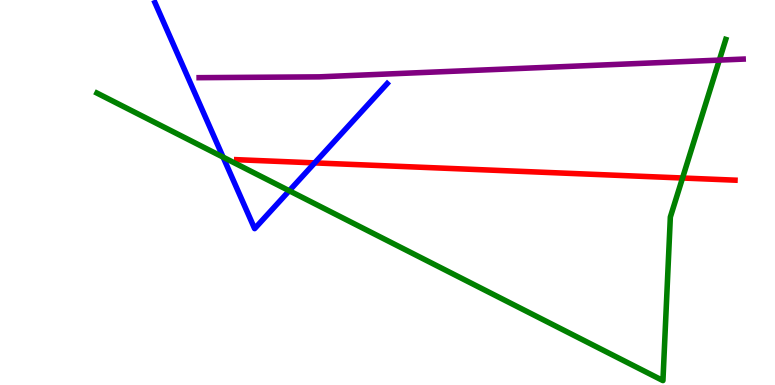[{'lines': ['blue', 'red'], 'intersections': [{'x': 4.06, 'y': 5.77}]}, {'lines': ['green', 'red'], 'intersections': [{'x': 8.81, 'y': 5.38}]}, {'lines': ['purple', 'red'], 'intersections': []}, {'lines': ['blue', 'green'], 'intersections': [{'x': 2.88, 'y': 5.92}, {'x': 3.73, 'y': 5.05}]}, {'lines': ['blue', 'purple'], 'intersections': []}, {'lines': ['green', 'purple'], 'intersections': [{'x': 9.28, 'y': 8.44}]}]